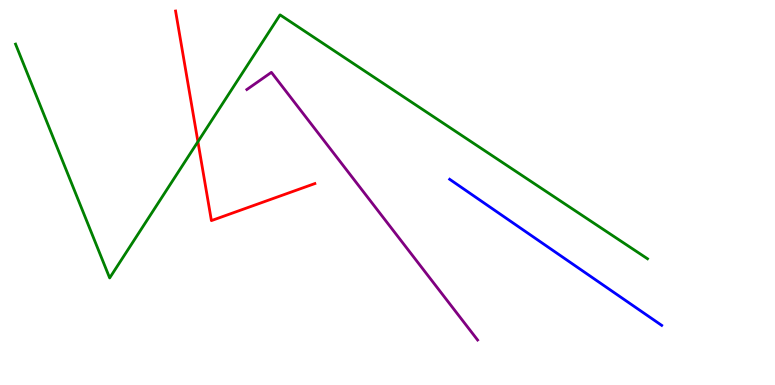[{'lines': ['blue', 'red'], 'intersections': []}, {'lines': ['green', 'red'], 'intersections': [{'x': 2.55, 'y': 6.32}]}, {'lines': ['purple', 'red'], 'intersections': []}, {'lines': ['blue', 'green'], 'intersections': []}, {'lines': ['blue', 'purple'], 'intersections': []}, {'lines': ['green', 'purple'], 'intersections': []}]